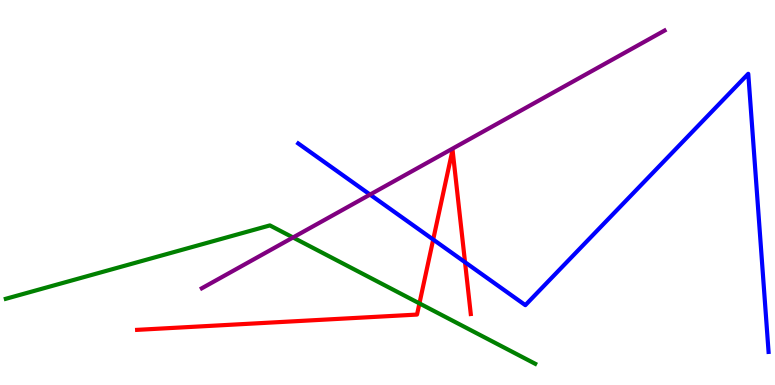[{'lines': ['blue', 'red'], 'intersections': [{'x': 5.59, 'y': 3.78}, {'x': 6.0, 'y': 3.19}]}, {'lines': ['green', 'red'], 'intersections': [{'x': 5.41, 'y': 2.12}]}, {'lines': ['purple', 'red'], 'intersections': []}, {'lines': ['blue', 'green'], 'intersections': []}, {'lines': ['blue', 'purple'], 'intersections': [{'x': 4.77, 'y': 4.95}]}, {'lines': ['green', 'purple'], 'intersections': [{'x': 3.78, 'y': 3.83}]}]